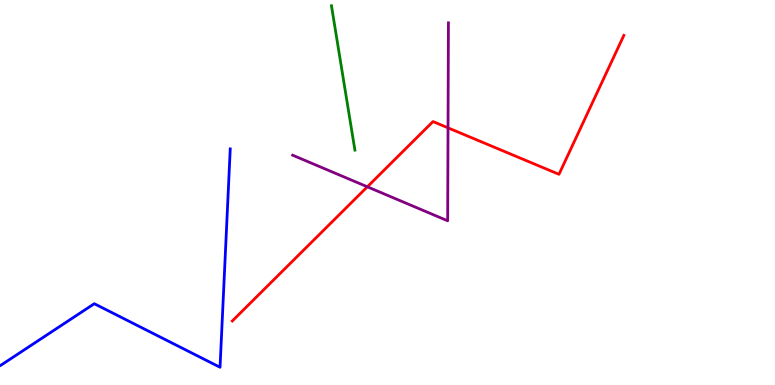[{'lines': ['blue', 'red'], 'intersections': []}, {'lines': ['green', 'red'], 'intersections': []}, {'lines': ['purple', 'red'], 'intersections': [{'x': 4.74, 'y': 5.15}, {'x': 5.78, 'y': 6.68}]}, {'lines': ['blue', 'green'], 'intersections': []}, {'lines': ['blue', 'purple'], 'intersections': []}, {'lines': ['green', 'purple'], 'intersections': []}]